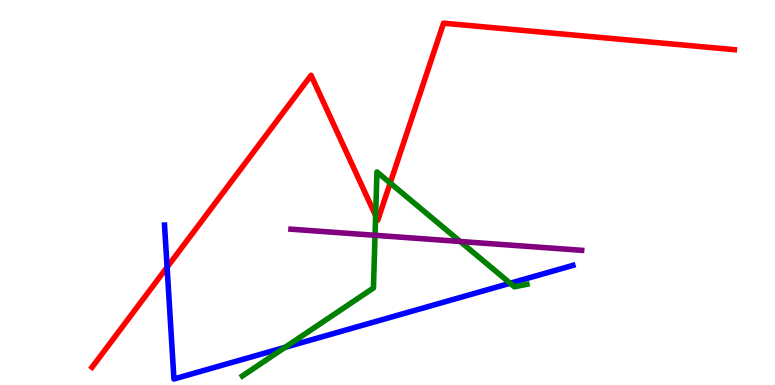[{'lines': ['blue', 'red'], 'intersections': [{'x': 2.16, 'y': 3.06}]}, {'lines': ['green', 'red'], 'intersections': [{'x': 4.85, 'y': 4.4}, {'x': 5.03, 'y': 5.25}]}, {'lines': ['purple', 'red'], 'intersections': []}, {'lines': ['blue', 'green'], 'intersections': [{'x': 3.68, 'y': 0.978}, {'x': 6.58, 'y': 2.64}]}, {'lines': ['blue', 'purple'], 'intersections': []}, {'lines': ['green', 'purple'], 'intersections': [{'x': 4.84, 'y': 3.89}, {'x': 5.94, 'y': 3.73}]}]